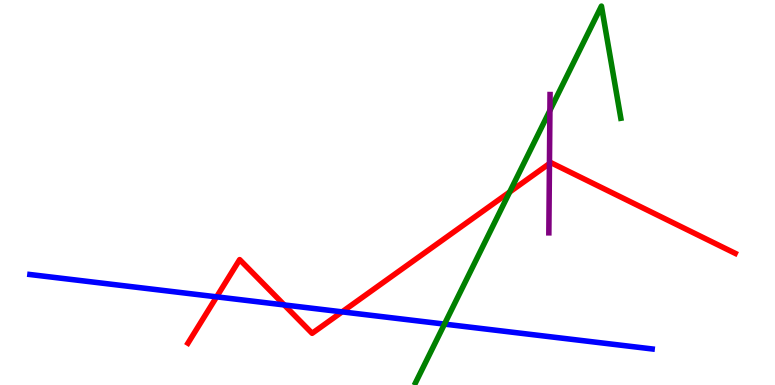[{'lines': ['blue', 'red'], 'intersections': [{'x': 2.8, 'y': 2.29}, {'x': 3.67, 'y': 2.08}, {'x': 4.41, 'y': 1.9}]}, {'lines': ['green', 'red'], 'intersections': [{'x': 6.58, 'y': 5.01}]}, {'lines': ['purple', 'red'], 'intersections': [{'x': 7.09, 'y': 5.75}]}, {'lines': ['blue', 'green'], 'intersections': [{'x': 5.74, 'y': 1.58}]}, {'lines': ['blue', 'purple'], 'intersections': []}, {'lines': ['green', 'purple'], 'intersections': [{'x': 7.1, 'y': 7.13}]}]